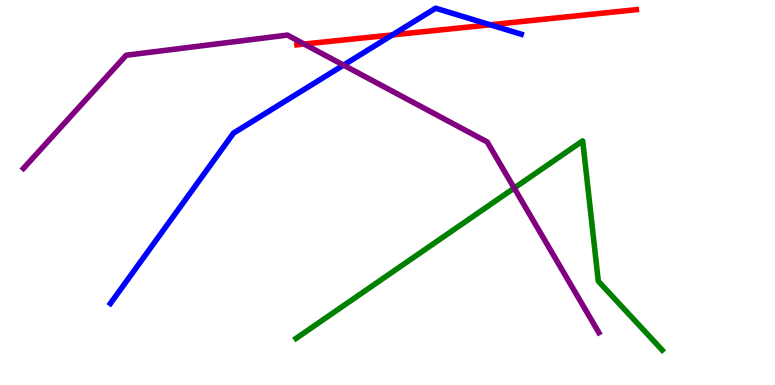[{'lines': ['blue', 'red'], 'intersections': [{'x': 5.06, 'y': 9.09}, {'x': 6.33, 'y': 9.36}]}, {'lines': ['green', 'red'], 'intersections': []}, {'lines': ['purple', 'red'], 'intersections': [{'x': 3.92, 'y': 8.86}]}, {'lines': ['blue', 'green'], 'intersections': []}, {'lines': ['blue', 'purple'], 'intersections': [{'x': 4.43, 'y': 8.31}]}, {'lines': ['green', 'purple'], 'intersections': [{'x': 6.63, 'y': 5.11}]}]